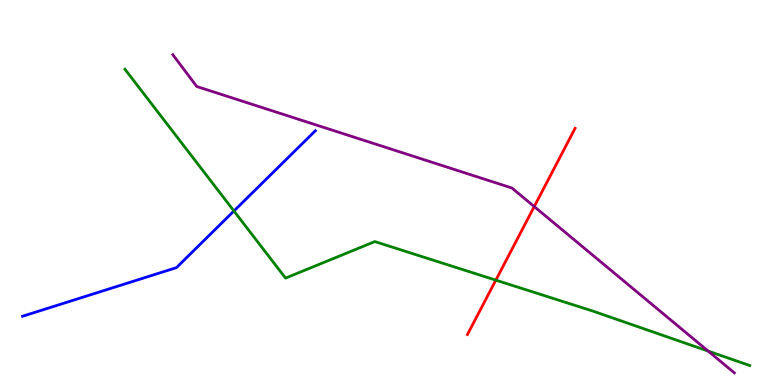[{'lines': ['blue', 'red'], 'intersections': []}, {'lines': ['green', 'red'], 'intersections': [{'x': 6.4, 'y': 2.72}]}, {'lines': ['purple', 'red'], 'intersections': [{'x': 6.89, 'y': 4.63}]}, {'lines': ['blue', 'green'], 'intersections': [{'x': 3.02, 'y': 4.52}]}, {'lines': ['blue', 'purple'], 'intersections': []}, {'lines': ['green', 'purple'], 'intersections': [{'x': 9.14, 'y': 0.88}]}]